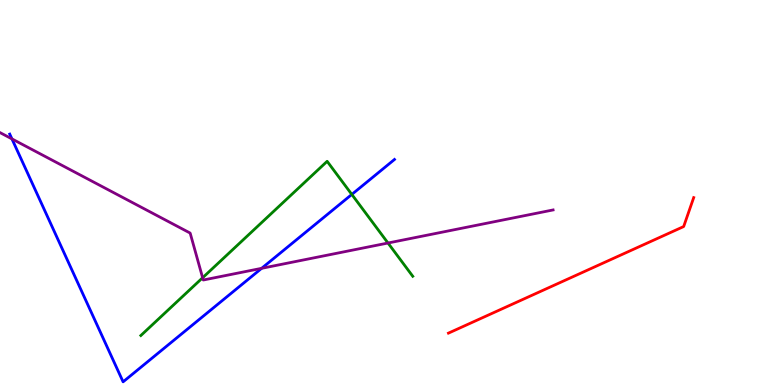[{'lines': ['blue', 'red'], 'intersections': []}, {'lines': ['green', 'red'], 'intersections': []}, {'lines': ['purple', 'red'], 'intersections': []}, {'lines': ['blue', 'green'], 'intersections': [{'x': 4.54, 'y': 4.95}]}, {'lines': ['blue', 'purple'], 'intersections': [{'x': 0.154, 'y': 6.39}, {'x': 3.38, 'y': 3.03}]}, {'lines': ['green', 'purple'], 'intersections': [{'x': 2.61, 'y': 2.79}, {'x': 5.01, 'y': 3.69}]}]